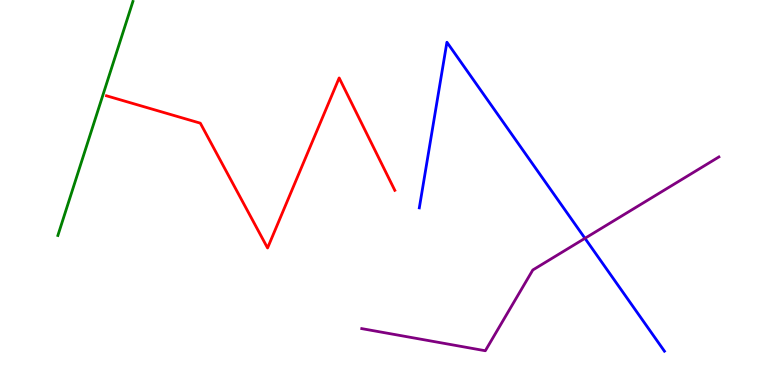[{'lines': ['blue', 'red'], 'intersections': []}, {'lines': ['green', 'red'], 'intersections': []}, {'lines': ['purple', 'red'], 'intersections': []}, {'lines': ['blue', 'green'], 'intersections': []}, {'lines': ['blue', 'purple'], 'intersections': [{'x': 7.55, 'y': 3.81}]}, {'lines': ['green', 'purple'], 'intersections': []}]